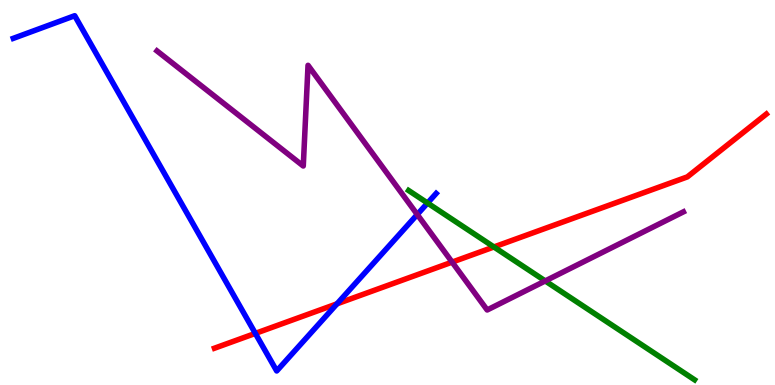[{'lines': ['blue', 'red'], 'intersections': [{'x': 3.29, 'y': 1.34}, {'x': 4.35, 'y': 2.11}]}, {'lines': ['green', 'red'], 'intersections': [{'x': 6.37, 'y': 3.59}]}, {'lines': ['purple', 'red'], 'intersections': [{'x': 5.83, 'y': 3.19}]}, {'lines': ['blue', 'green'], 'intersections': [{'x': 5.52, 'y': 4.73}]}, {'lines': ['blue', 'purple'], 'intersections': [{'x': 5.38, 'y': 4.43}]}, {'lines': ['green', 'purple'], 'intersections': [{'x': 7.04, 'y': 2.7}]}]